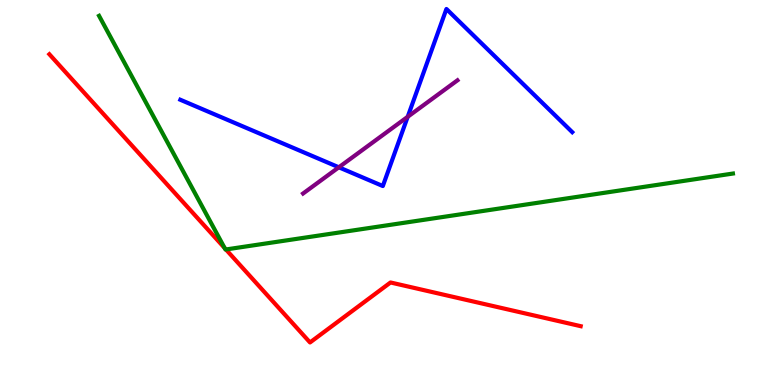[{'lines': ['blue', 'red'], 'intersections': []}, {'lines': ['green', 'red'], 'intersections': [{'x': 2.9, 'y': 3.56}, {'x': 2.92, 'y': 3.52}]}, {'lines': ['purple', 'red'], 'intersections': []}, {'lines': ['blue', 'green'], 'intersections': []}, {'lines': ['blue', 'purple'], 'intersections': [{'x': 4.37, 'y': 5.65}, {'x': 5.26, 'y': 6.97}]}, {'lines': ['green', 'purple'], 'intersections': []}]